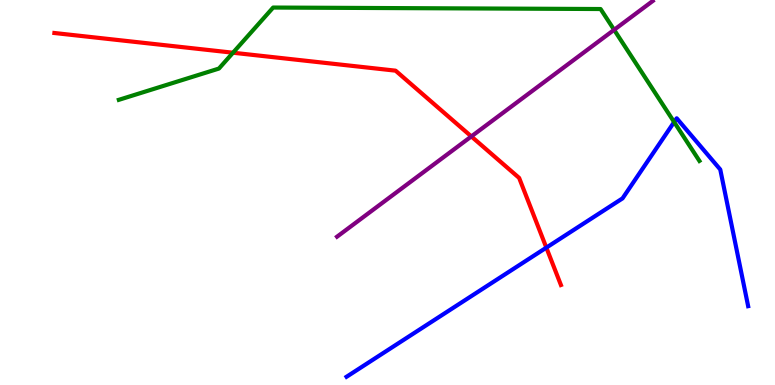[{'lines': ['blue', 'red'], 'intersections': [{'x': 7.05, 'y': 3.57}]}, {'lines': ['green', 'red'], 'intersections': [{'x': 3.01, 'y': 8.63}]}, {'lines': ['purple', 'red'], 'intersections': [{'x': 6.08, 'y': 6.46}]}, {'lines': ['blue', 'green'], 'intersections': [{'x': 8.7, 'y': 6.83}]}, {'lines': ['blue', 'purple'], 'intersections': []}, {'lines': ['green', 'purple'], 'intersections': [{'x': 7.92, 'y': 9.23}]}]